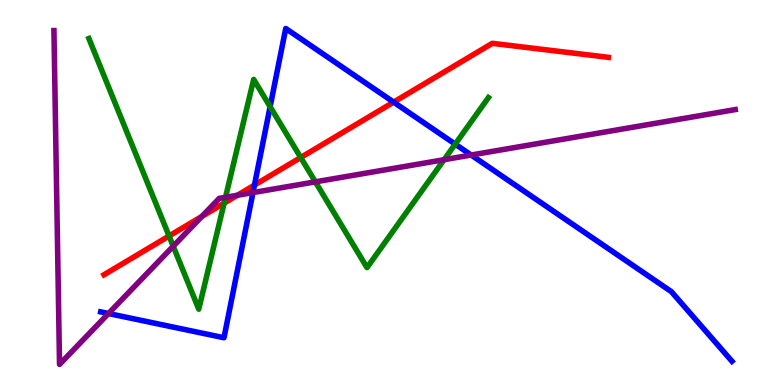[{'lines': ['blue', 'red'], 'intersections': [{'x': 3.28, 'y': 5.19}, {'x': 5.08, 'y': 7.35}]}, {'lines': ['green', 'red'], 'intersections': [{'x': 2.18, 'y': 3.87}, {'x': 2.89, 'y': 4.72}, {'x': 3.88, 'y': 5.91}]}, {'lines': ['purple', 'red'], 'intersections': [{'x': 2.61, 'y': 4.38}, {'x': 3.06, 'y': 4.93}]}, {'lines': ['blue', 'green'], 'intersections': [{'x': 3.49, 'y': 7.23}, {'x': 5.87, 'y': 6.26}]}, {'lines': ['blue', 'purple'], 'intersections': [{'x': 1.4, 'y': 1.86}, {'x': 3.26, 'y': 5.0}, {'x': 6.08, 'y': 5.97}]}, {'lines': ['green', 'purple'], 'intersections': [{'x': 2.24, 'y': 3.6}, {'x': 2.91, 'y': 4.88}, {'x': 4.07, 'y': 5.28}, {'x': 5.73, 'y': 5.85}]}]